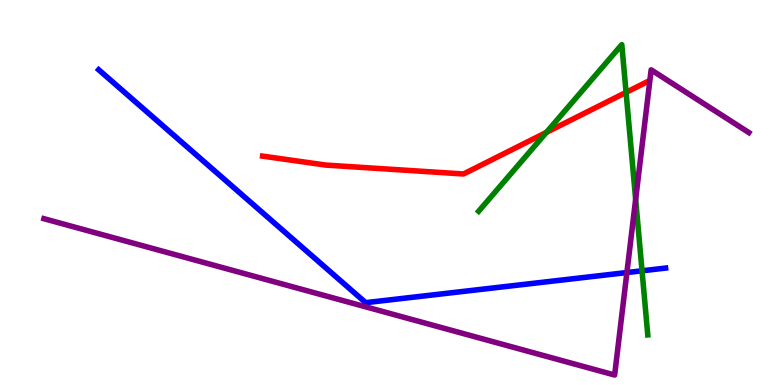[{'lines': ['blue', 'red'], 'intersections': []}, {'lines': ['green', 'red'], 'intersections': [{'x': 7.05, 'y': 6.56}, {'x': 8.08, 'y': 7.6}]}, {'lines': ['purple', 'red'], 'intersections': []}, {'lines': ['blue', 'green'], 'intersections': [{'x': 8.28, 'y': 2.97}]}, {'lines': ['blue', 'purple'], 'intersections': [{'x': 8.09, 'y': 2.92}]}, {'lines': ['green', 'purple'], 'intersections': [{'x': 8.2, 'y': 4.82}]}]